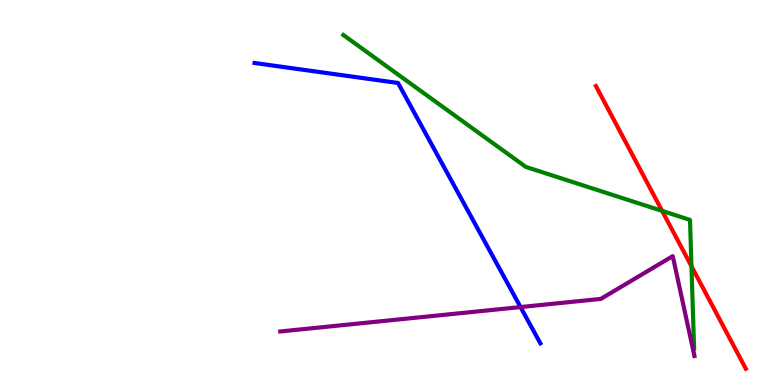[{'lines': ['blue', 'red'], 'intersections': []}, {'lines': ['green', 'red'], 'intersections': [{'x': 8.54, 'y': 4.52}, {'x': 8.92, 'y': 3.08}]}, {'lines': ['purple', 'red'], 'intersections': []}, {'lines': ['blue', 'green'], 'intersections': []}, {'lines': ['blue', 'purple'], 'intersections': [{'x': 6.72, 'y': 2.02}]}, {'lines': ['green', 'purple'], 'intersections': []}]